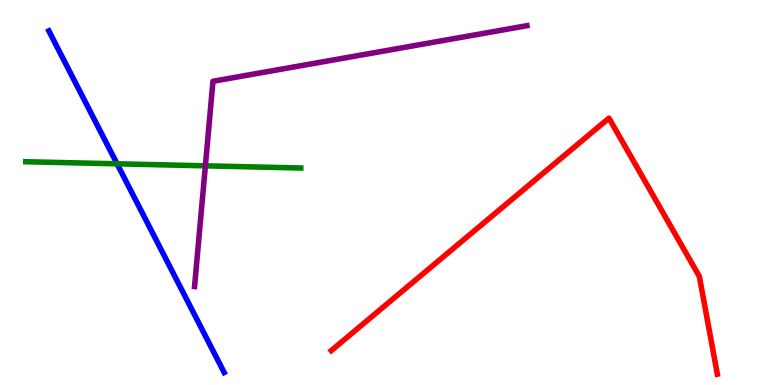[{'lines': ['blue', 'red'], 'intersections': []}, {'lines': ['green', 'red'], 'intersections': []}, {'lines': ['purple', 'red'], 'intersections': []}, {'lines': ['blue', 'green'], 'intersections': [{'x': 1.51, 'y': 5.75}]}, {'lines': ['blue', 'purple'], 'intersections': []}, {'lines': ['green', 'purple'], 'intersections': [{'x': 2.65, 'y': 5.69}]}]